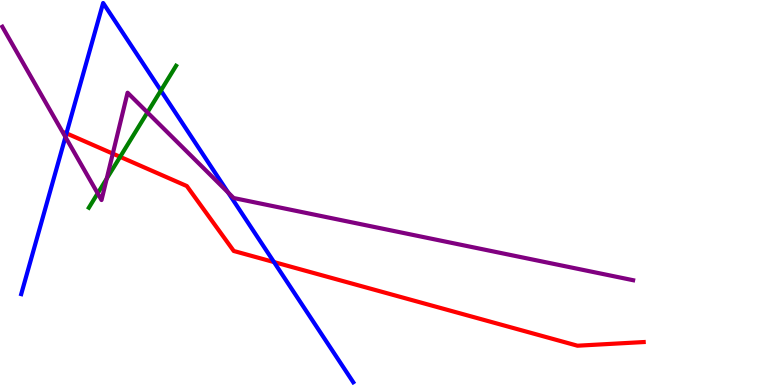[{'lines': ['blue', 'red'], 'intersections': [{'x': 0.858, 'y': 6.54}, {'x': 3.54, 'y': 3.19}]}, {'lines': ['green', 'red'], 'intersections': [{'x': 1.55, 'y': 5.93}]}, {'lines': ['purple', 'red'], 'intersections': [{'x': 1.46, 'y': 6.01}]}, {'lines': ['blue', 'green'], 'intersections': [{'x': 2.08, 'y': 7.65}]}, {'lines': ['blue', 'purple'], 'intersections': [{'x': 0.844, 'y': 6.44}, {'x': 2.94, 'y': 5.0}]}, {'lines': ['green', 'purple'], 'intersections': [{'x': 1.26, 'y': 4.98}, {'x': 1.38, 'y': 5.36}, {'x': 1.9, 'y': 7.08}]}]